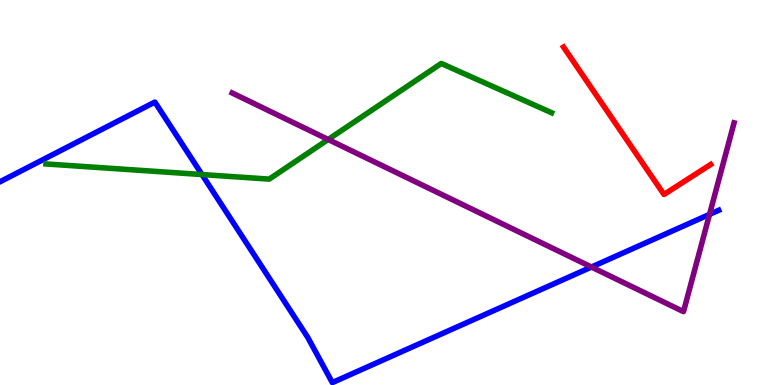[{'lines': ['blue', 'red'], 'intersections': []}, {'lines': ['green', 'red'], 'intersections': []}, {'lines': ['purple', 'red'], 'intersections': []}, {'lines': ['blue', 'green'], 'intersections': [{'x': 2.61, 'y': 5.47}]}, {'lines': ['blue', 'purple'], 'intersections': [{'x': 7.63, 'y': 3.06}, {'x': 9.16, 'y': 4.43}]}, {'lines': ['green', 'purple'], 'intersections': [{'x': 4.23, 'y': 6.38}]}]